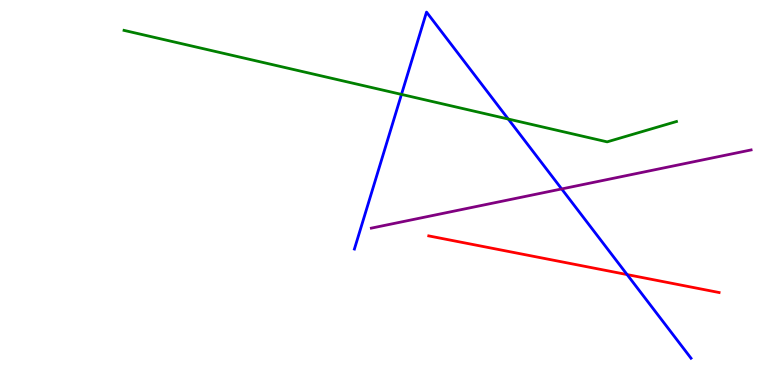[{'lines': ['blue', 'red'], 'intersections': [{'x': 8.09, 'y': 2.87}]}, {'lines': ['green', 'red'], 'intersections': []}, {'lines': ['purple', 'red'], 'intersections': []}, {'lines': ['blue', 'green'], 'intersections': [{'x': 5.18, 'y': 7.55}, {'x': 6.56, 'y': 6.91}]}, {'lines': ['blue', 'purple'], 'intersections': [{'x': 7.25, 'y': 5.09}]}, {'lines': ['green', 'purple'], 'intersections': []}]